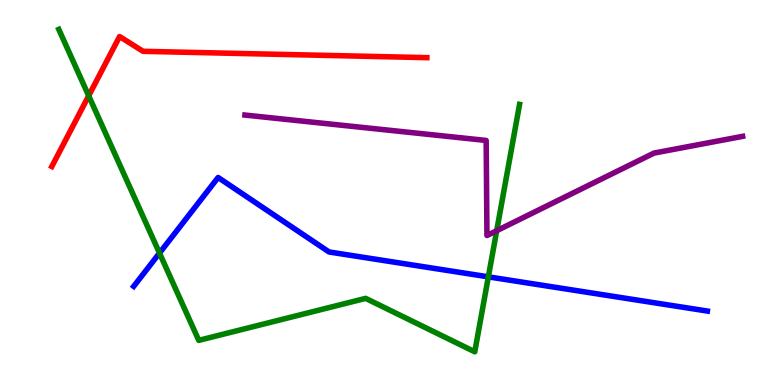[{'lines': ['blue', 'red'], 'intersections': []}, {'lines': ['green', 'red'], 'intersections': [{'x': 1.14, 'y': 7.51}]}, {'lines': ['purple', 'red'], 'intersections': []}, {'lines': ['blue', 'green'], 'intersections': [{'x': 2.06, 'y': 3.43}, {'x': 6.3, 'y': 2.81}]}, {'lines': ['blue', 'purple'], 'intersections': []}, {'lines': ['green', 'purple'], 'intersections': [{'x': 6.41, 'y': 4.01}]}]